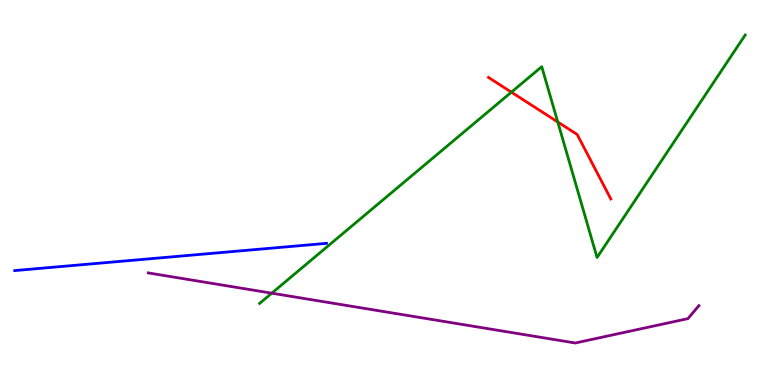[{'lines': ['blue', 'red'], 'intersections': []}, {'lines': ['green', 'red'], 'intersections': [{'x': 6.6, 'y': 7.61}, {'x': 7.2, 'y': 6.83}]}, {'lines': ['purple', 'red'], 'intersections': []}, {'lines': ['blue', 'green'], 'intersections': []}, {'lines': ['blue', 'purple'], 'intersections': []}, {'lines': ['green', 'purple'], 'intersections': [{'x': 3.51, 'y': 2.38}]}]